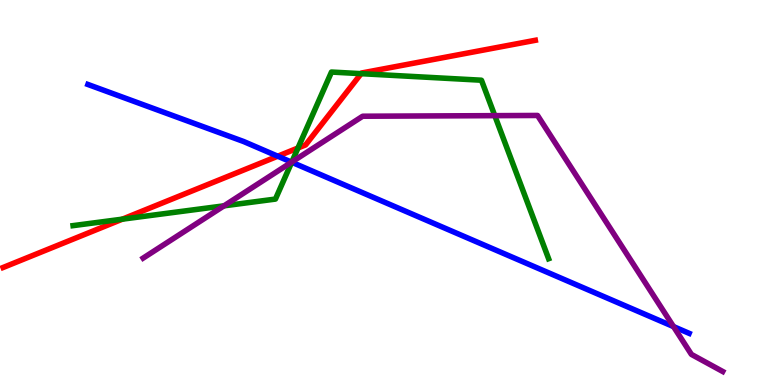[{'lines': ['blue', 'red'], 'intersections': [{'x': 3.58, 'y': 5.94}]}, {'lines': ['green', 'red'], 'intersections': [{'x': 1.58, 'y': 4.31}, {'x': 3.84, 'y': 6.16}, {'x': 4.66, 'y': 8.09}]}, {'lines': ['purple', 'red'], 'intersections': []}, {'lines': ['blue', 'green'], 'intersections': [{'x': 3.76, 'y': 5.79}]}, {'lines': ['blue', 'purple'], 'intersections': [{'x': 3.76, 'y': 5.79}, {'x': 8.69, 'y': 1.52}]}, {'lines': ['green', 'purple'], 'intersections': [{'x': 2.89, 'y': 4.65}, {'x': 3.76, 'y': 5.79}, {'x': 6.38, 'y': 7.0}]}]